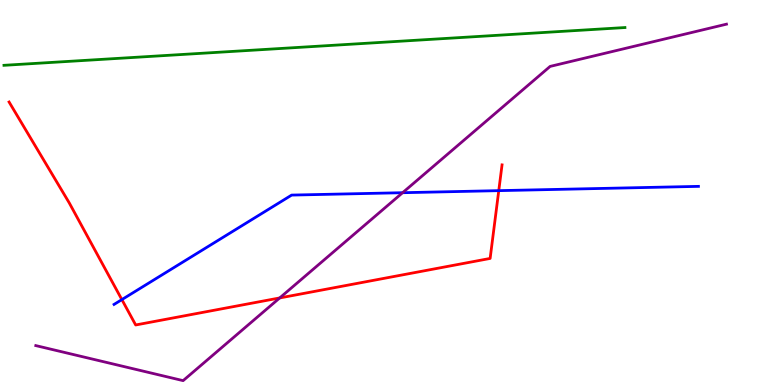[{'lines': ['blue', 'red'], 'intersections': [{'x': 1.57, 'y': 2.22}, {'x': 6.44, 'y': 5.05}]}, {'lines': ['green', 'red'], 'intersections': []}, {'lines': ['purple', 'red'], 'intersections': [{'x': 3.61, 'y': 2.26}]}, {'lines': ['blue', 'green'], 'intersections': []}, {'lines': ['blue', 'purple'], 'intersections': [{'x': 5.19, 'y': 4.99}]}, {'lines': ['green', 'purple'], 'intersections': []}]